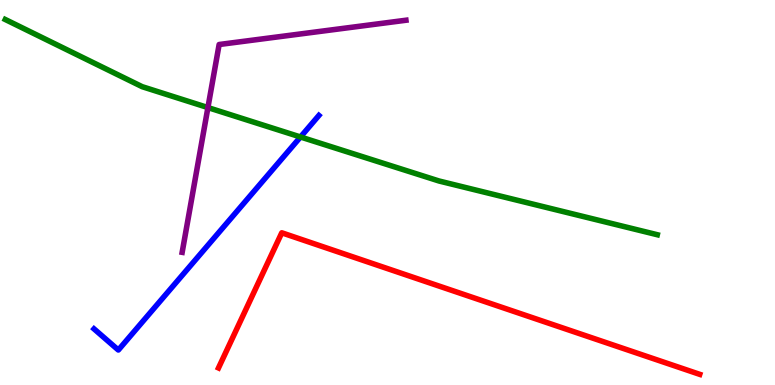[{'lines': ['blue', 'red'], 'intersections': []}, {'lines': ['green', 'red'], 'intersections': []}, {'lines': ['purple', 'red'], 'intersections': []}, {'lines': ['blue', 'green'], 'intersections': [{'x': 3.88, 'y': 6.44}]}, {'lines': ['blue', 'purple'], 'intersections': []}, {'lines': ['green', 'purple'], 'intersections': [{'x': 2.68, 'y': 7.21}]}]